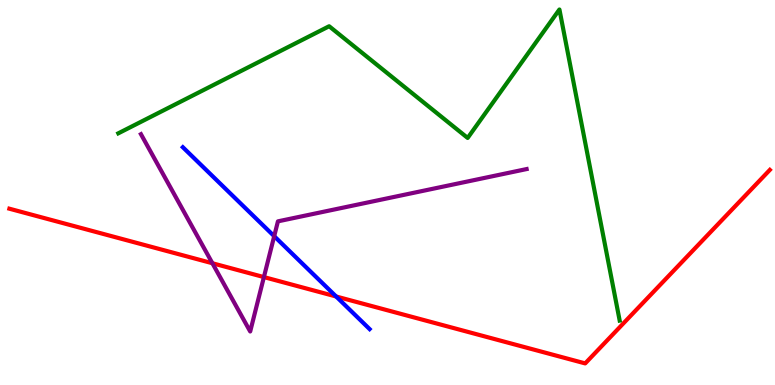[{'lines': ['blue', 'red'], 'intersections': [{'x': 4.34, 'y': 2.3}]}, {'lines': ['green', 'red'], 'intersections': []}, {'lines': ['purple', 'red'], 'intersections': [{'x': 2.74, 'y': 3.16}, {'x': 3.41, 'y': 2.8}]}, {'lines': ['blue', 'green'], 'intersections': []}, {'lines': ['blue', 'purple'], 'intersections': [{'x': 3.54, 'y': 3.87}]}, {'lines': ['green', 'purple'], 'intersections': []}]